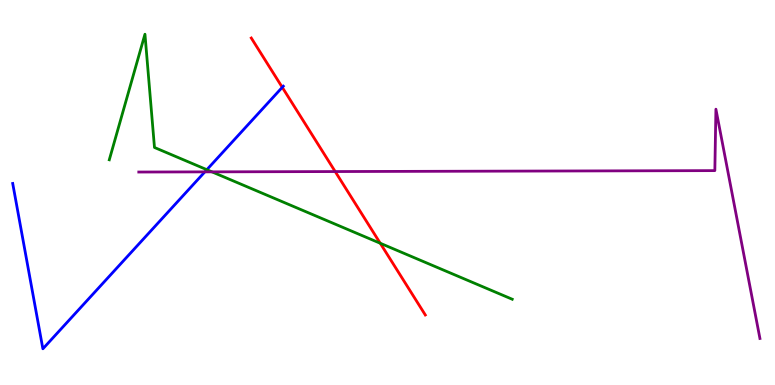[{'lines': ['blue', 'red'], 'intersections': [{'x': 3.64, 'y': 7.73}]}, {'lines': ['green', 'red'], 'intersections': [{'x': 4.91, 'y': 3.68}]}, {'lines': ['purple', 'red'], 'intersections': [{'x': 4.33, 'y': 5.54}]}, {'lines': ['blue', 'green'], 'intersections': [{'x': 2.67, 'y': 5.59}]}, {'lines': ['blue', 'purple'], 'intersections': [{'x': 2.64, 'y': 5.54}]}, {'lines': ['green', 'purple'], 'intersections': [{'x': 2.73, 'y': 5.54}]}]